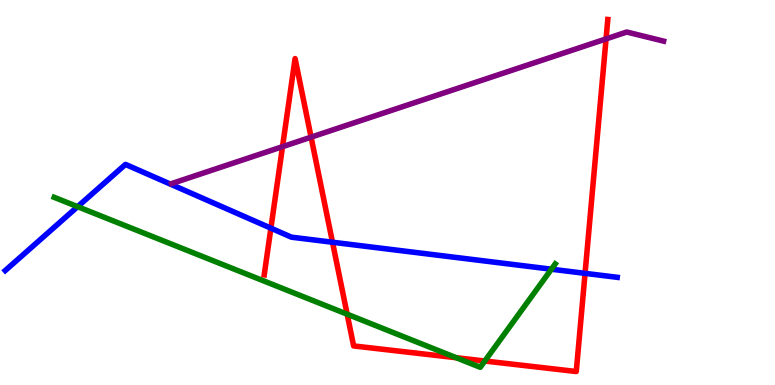[{'lines': ['blue', 'red'], 'intersections': [{'x': 3.5, 'y': 4.07}, {'x': 4.29, 'y': 3.71}, {'x': 7.55, 'y': 2.9}]}, {'lines': ['green', 'red'], 'intersections': [{'x': 4.48, 'y': 1.84}, {'x': 5.89, 'y': 0.708}, {'x': 6.26, 'y': 0.623}]}, {'lines': ['purple', 'red'], 'intersections': [{'x': 3.65, 'y': 6.19}, {'x': 4.01, 'y': 6.44}, {'x': 7.82, 'y': 8.99}]}, {'lines': ['blue', 'green'], 'intersections': [{'x': 1.0, 'y': 4.63}, {'x': 7.11, 'y': 3.01}]}, {'lines': ['blue', 'purple'], 'intersections': []}, {'lines': ['green', 'purple'], 'intersections': []}]